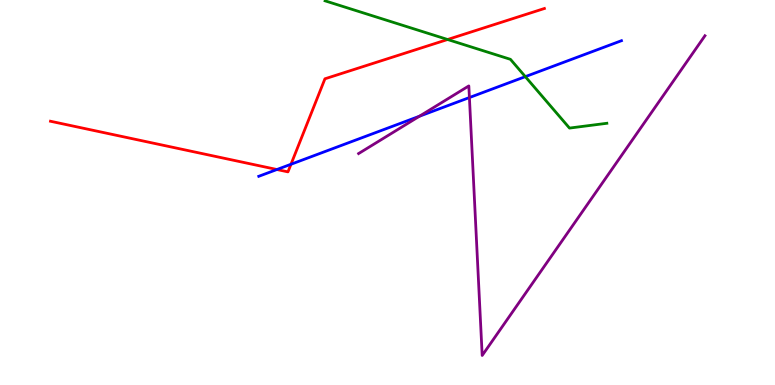[{'lines': ['blue', 'red'], 'intersections': [{'x': 3.57, 'y': 5.6}, {'x': 3.75, 'y': 5.73}]}, {'lines': ['green', 'red'], 'intersections': [{'x': 5.78, 'y': 8.97}]}, {'lines': ['purple', 'red'], 'intersections': []}, {'lines': ['blue', 'green'], 'intersections': [{'x': 6.78, 'y': 8.01}]}, {'lines': ['blue', 'purple'], 'intersections': [{'x': 5.41, 'y': 6.98}, {'x': 6.06, 'y': 7.47}]}, {'lines': ['green', 'purple'], 'intersections': []}]